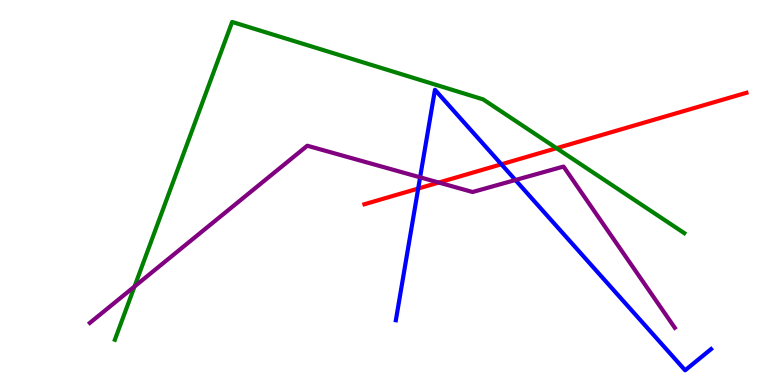[{'lines': ['blue', 'red'], 'intersections': [{'x': 5.4, 'y': 5.1}, {'x': 6.47, 'y': 5.73}]}, {'lines': ['green', 'red'], 'intersections': [{'x': 7.18, 'y': 6.15}]}, {'lines': ['purple', 'red'], 'intersections': [{'x': 5.66, 'y': 5.26}]}, {'lines': ['blue', 'green'], 'intersections': []}, {'lines': ['blue', 'purple'], 'intersections': [{'x': 5.42, 'y': 5.39}, {'x': 6.65, 'y': 5.32}]}, {'lines': ['green', 'purple'], 'intersections': [{'x': 1.74, 'y': 2.56}]}]